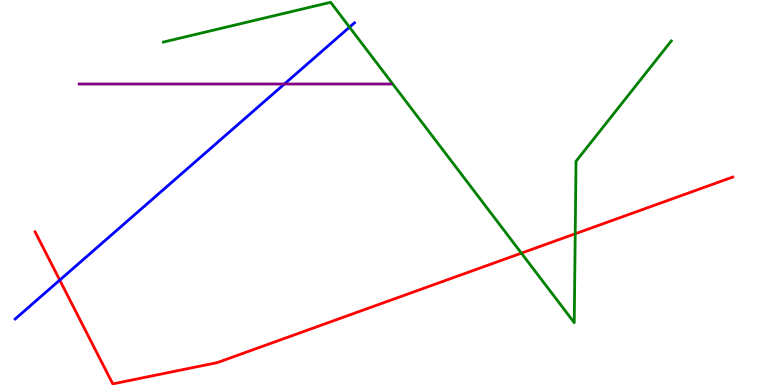[{'lines': ['blue', 'red'], 'intersections': [{'x': 0.771, 'y': 2.72}]}, {'lines': ['green', 'red'], 'intersections': [{'x': 6.73, 'y': 3.42}, {'x': 7.42, 'y': 3.93}]}, {'lines': ['purple', 'red'], 'intersections': []}, {'lines': ['blue', 'green'], 'intersections': [{'x': 4.51, 'y': 9.29}]}, {'lines': ['blue', 'purple'], 'intersections': [{'x': 3.67, 'y': 7.82}]}, {'lines': ['green', 'purple'], 'intersections': []}]